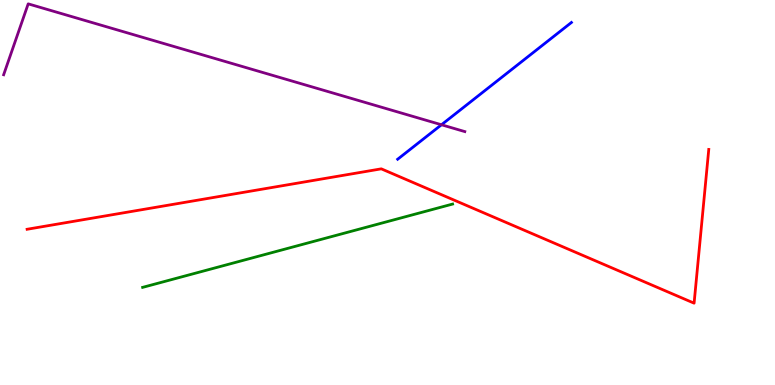[{'lines': ['blue', 'red'], 'intersections': []}, {'lines': ['green', 'red'], 'intersections': []}, {'lines': ['purple', 'red'], 'intersections': []}, {'lines': ['blue', 'green'], 'intersections': []}, {'lines': ['blue', 'purple'], 'intersections': [{'x': 5.7, 'y': 6.76}]}, {'lines': ['green', 'purple'], 'intersections': []}]